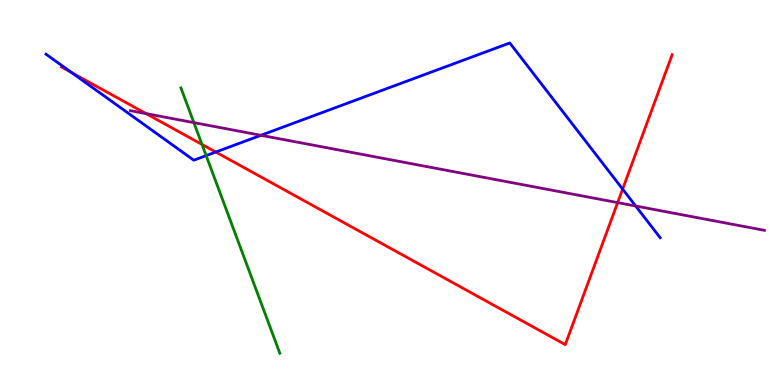[{'lines': ['blue', 'red'], 'intersections': [{'x': 0.926, 'y': 8.11}, {'x': 2.78, 'y': 6.05}, {'x': 8.03, 'y': 5.09}]}, {'lines': ['green', 'red'], 'intersections': [{'x': 2.61, 'y': 6.25}]}, {'lines': ['purple', 'red'], 'intersections': [{'x': 1.88, 'y': 7.05}, {'x': 7.97, 'y': 4.74}]}, {'lines': ['blue', 'green'], 'intersections': [{'x': 2.66, 'y': 5.96}]}, {'lines': ['blue', 'purple'], 'intersections': [{'x': 3.37, 'y': 6.49}, {'x': 8.2, 'y': 4.65}]}, {'lines': ['green', 'purple'], 'intersections': [{'x': 2.5, 'y': 6.81}]}]